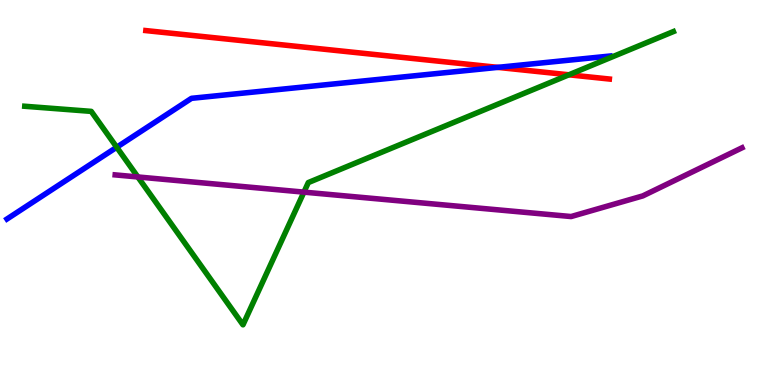[{'lines': ['blue', 'red'], 'intersections': [{'x': 6.42, 'y': 8.25}]}, {'lines': ['green', 'red'], 'intersections': [{'x': 7.34, 'y': 8.06}]}, {'lines': ['purple', 'red'], 'intersections': []}, {'lines': ['blue', 'green'], 'intersections': [{'x': 1.51, 'y': 6.18}]}, {'lines': ['blue', 'purple'], 'intersections': []}, {'lines': ['green', 'purple'], 'intersections': [{'x': 1.78, 'y': 5.4}, {'x': 3.92, 'y': 5.01}]}]